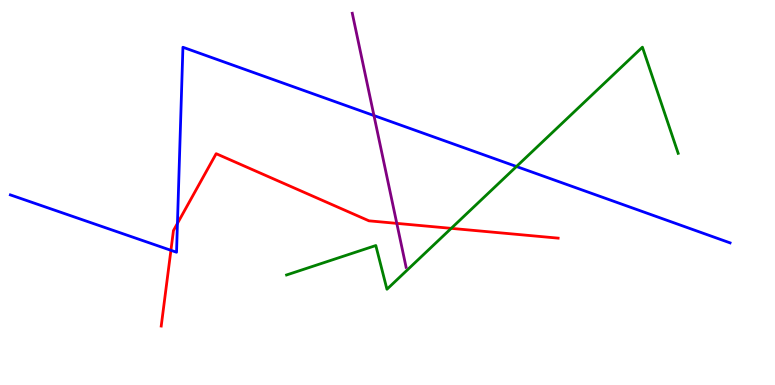[{'lines': ['blue', 'red'], 'intersections': [{'x': 2.21, 'y': 3.5}, {'x': 2.29, 'y': 4.2}]}, {'lines': ['green', 'red'], 'intersections': [{'x': 5.82, 'y': 4.07}]}, {'lines': ['purple', 'red'], 'intersections': [{'x': 5.12, 'y': 4.2}]}, {'lines': ['blue', 'green'], 'intersections': [{'x': 6.66, 'y': 5.68}]}, {'lines': ['blue', 'purple'], 'intersections': [{'x': 4.83, 'y': 7.0}]}, {'lines': ['green', 'purple'], 'intersections': []}]